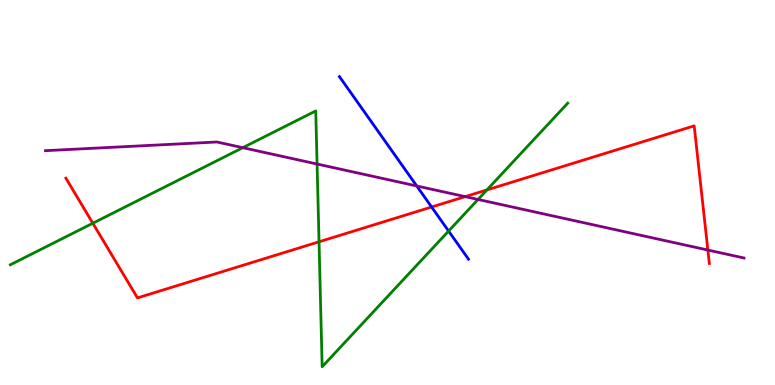[{'lines': ['blue', 'red'], 'intersections': [{'x': 5.57, 'y': 4.62}]}, {'lines': ['green', 'red'], 'intersections': [{'x': 1.2, 'y': 4.2}, {'x': 4.12, 'y': 3.72}, {'x': 6.28, 'y': 5.07}]}, {'lines': ['purple', 'red'], 'intersections': [{'x': 6.0, 'y': 4.89}, {'x': 9.13, 'y': 3.51}]}, {'lines': ['blue', 'green'], 'intersections': [{'x': 5.79, 'y': 4.0}]}, {'lines': ['blue', 'purple'], 'intersections': [{'x': 5.38, 'y': 5.17}]}, {'lines': ['green', 'purple'], 'intersections': [{'x': 3.13, 'y': 6.16}, {'x': 4.09, 'y': 5.74}, {'x': 6.17, 'y': 4.82}]}]